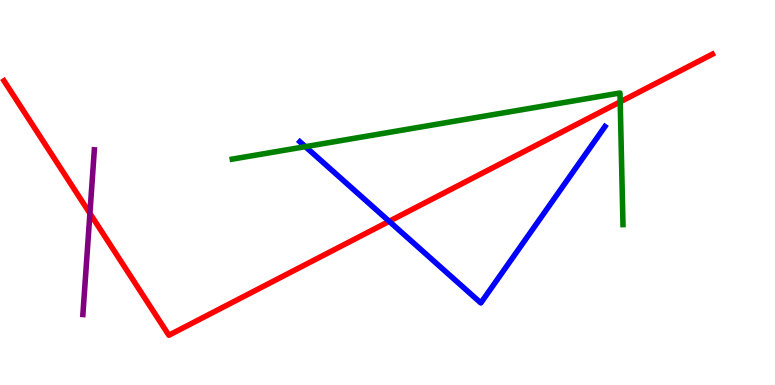[{'lines': ['blue', 'red'], 'intersections': [{'x': 5.02, 'y': 4.25}]}, {'lines': ['green', 'red'], 'intersections': [{'x': 8.0, 'y': 7.35}]}, {'lines': ['purple', 'red'], 'intersections': [{'x': 1.16, 'y': 4.46}]}, {'lines': ['blue', 'green'], 'intersections': [{'x': 3.94, 'y': 6.19}]}, {'lines': ['blue', 'purple'], 'intersections': []}, {'lines': ['green', 'purple'], 'intersections': []}]